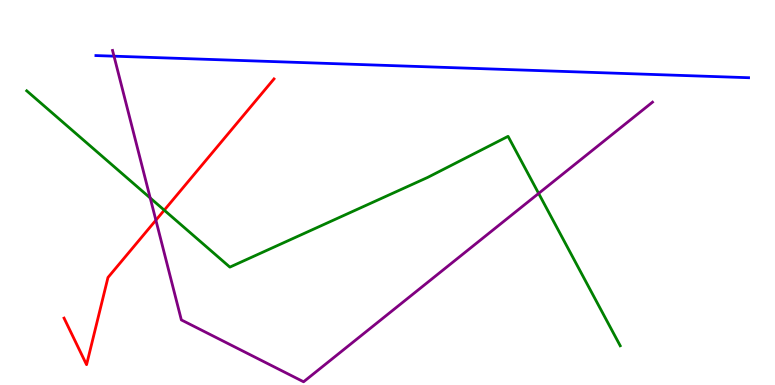[{'lines': ['blue', 'red'], 'intersections': []}, {'lines': ['green', 'red'], 'intersections': [{'x': 2.12, 'y': 4.54}]}, {'lines': ['purple', 'red'], 'intersections': [{'x': 2.01, 'y': 4.28}]}, {'lines': ['blue', 'green'], 'intersections': []}, {'lines': ['blue', 'purple'], 'intersections': [{'x': 1.47, 'y': 8.54}]}, {'lines': ['green', 'purple'], 'intersections': [{'x': 1.94, 'y': 4.86}, {'x': 6.95, 'y': 4.98}]}]